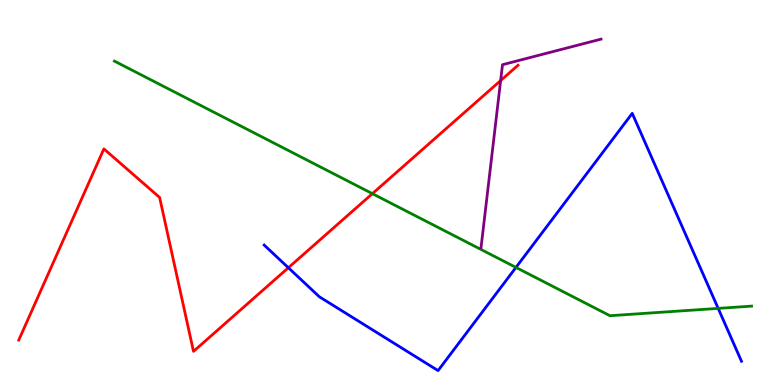[{'lines': ['blue', 'red'], 'intersections': [{'x': 3.72, 'y': 3.05}]}, {'lines': ['green', 'red'], 'intersections': [{'x': 4.8, 'y': 4.97}]}, {'lines': ['purple', 'red'], 'intersections': [{'x': 6.46, 'y': 7.91}]}, {'lines': ['blue', 'green'], 'intersections': [{'x': 6.66, 'y': 3.05}, {'x': 9.27, 'y': 1.99}]}, {'lines': ['blue', 'purple'], 'intersections': []}, {'lines': ['green', 'purple'], 'intersections': []}]